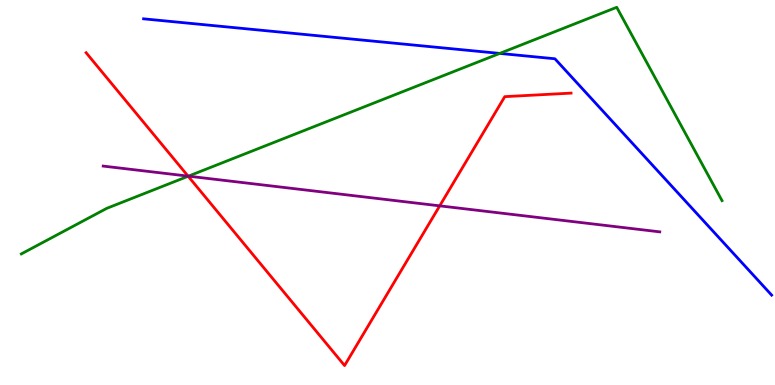[{'lines': ['blue', 'red'], 'intersections': []}, {'lines': ['green', 'red'], 'intersections': [{'x': 2.43, 'y': 5.42}]}, {'lines': ['purple', 'red'], 'intersections': [{'x': 2.43, 'y': 5.43}, {'x': 5.67, 'y': 4.65}]}, {'lines': ['blue', 'green'], 'intersections': [{'x': 6.45, 'y': 8.61}]}, {'lines': ['blue', 'purple'], 'intersections': []}, {'lines': ['green', 'purple'], 'intersections': [{'x': 2.43, 'y': 5.42}]}]